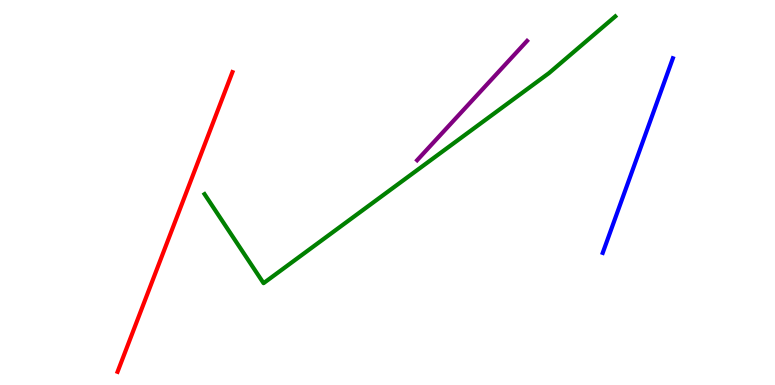[{'lines': ['blue', 'red'], 'intersections': []}, {'lines': ['green', 'red'], 'intersections': []}, {'lines': ['purple', 'red'], 'intersections': []}, {'lines': ['blue', 'green'], 'intersections': []}, {'lines': ['blue', 'purple'], 'intersections': []}, {'lines': ['green', 'purple'], 'intersections': []}]